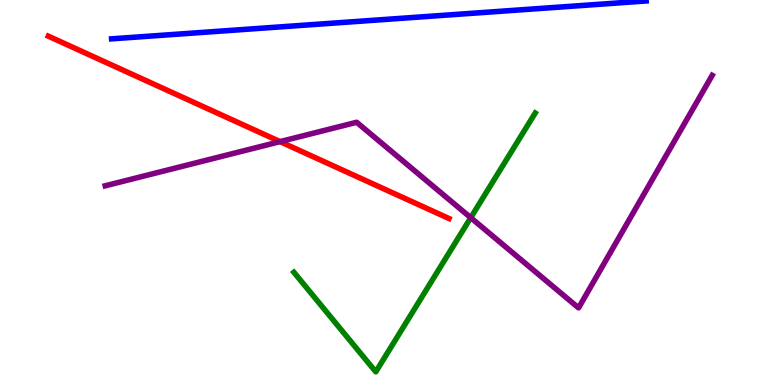[{'lines': ['blue', 'red'], 'intersections': []}, {'lines': ['green', 'red'], 'intersections': []}, {'lines': ['purple', 'red'], 'intersections': [{'x': 3.61, 'y': 6.32}]}, {'lines': ['blue', 'green'], 'intersections': []}, {'lines': ['blue', 'purple'], 'intersections': []}, {'lines': ['green', 'purple'], 'intersections': [{'x': 6.07, 'y': 4.35}]}]